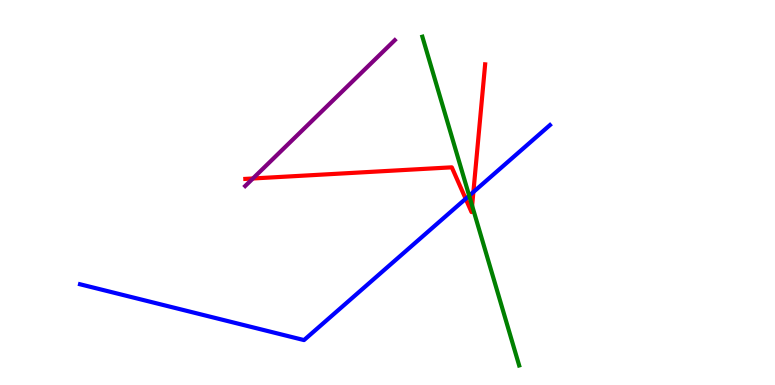[{'lines': ['blue', 'red'], 'intersections': [{'x': 6.01, 'y': 4.84}, {'x': 6.11, 'y': 5.01}]}, {'lines': ['green', 'red'], 'intersections': [{'x': 6.09, 'y': 4.66}]}, {'lines': ['purple', 'red'], 'intersections': [{'x': 3.26, 'y': 5.36}]}, {'lines': ['blue', 'green'], 'intersections': [{'x': 6.05, 'y': 4.92}]}, {'lines': ['blue', 'purple'], 'intersections': []}, {'lines': ['green', 'purple'], 'intersections': []}]